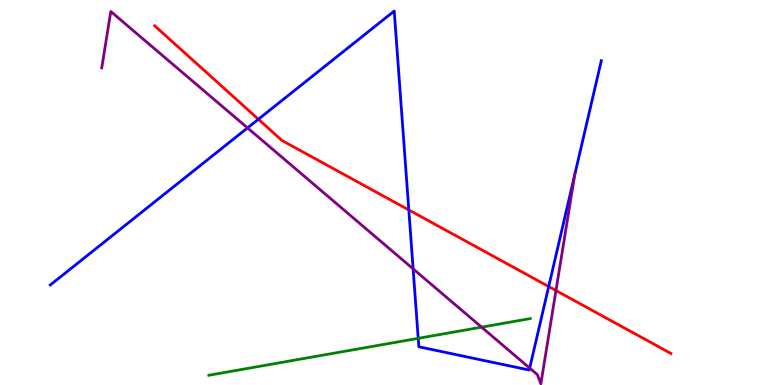[{'lines': ['blue', 'red'], 'intersections': [{'x': 3.33, 'y': 6.9}, {'x': 5.27, 'y': 4.55}, {'x': 7.08, 'y': 2.56}]}, {'lines': ['green', 'red'], 'intersections': []}, {'lines': ['purple', 'red'], 'intersections': [{'x': 7.17, 'y': 2.45}]}, {'lines': ['blue', 'green'], 'intersections': [{'x': 5.4, 'y': 1.21}]}, {'lines': ['blue', 'purple'], 'intersections': [{'x': 3.19, 'y': 6.68}, {'x': 5.33, 'y': 3.02}, {'x': 6.83, 'y': 0.439}, {'x': 7.42, 'y': 5.46}]}, {'lines': ['green', 'purple'], 'intersections': [{'x': 6.21, 'y': 1.5}]}]